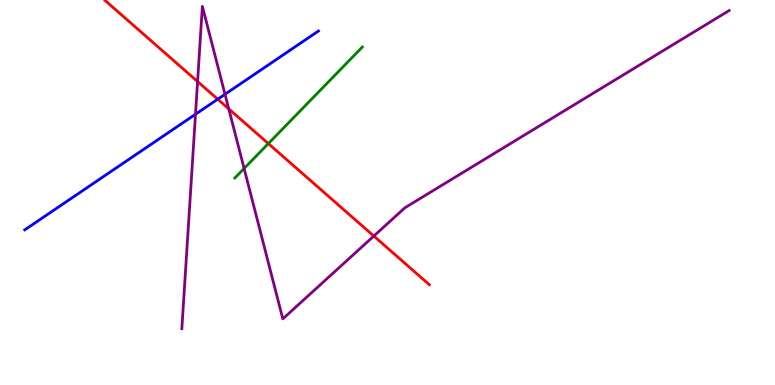[{'lines': ['blue', 'red'], 'intersections': [{'x': 2.81, 'y': 7.42}]}, {'lines': ['green', 'red'], 'intersections': [{'x': 3.46, 'y': 6.27}]}, {'lines': ['purple', 'red'], 'intersections': [{'x': 2.55, 'y': 7.88}, {'x': 2.95, 'y': 7.17}, {'x': 4.82, 'y': 3.87}]}, {'lines': ['blue', 'green'], 'intersections': []}, {'lines': ['blue', 'purple'], 'intersections': [{'x': 2.52, 'y': 7.03}, {'x': 2.9, 'y': 7.55}]}, {'lines': ['green', 'purple'], 'intersections': [{'x': 3.15, 'y': 5.62}]}]